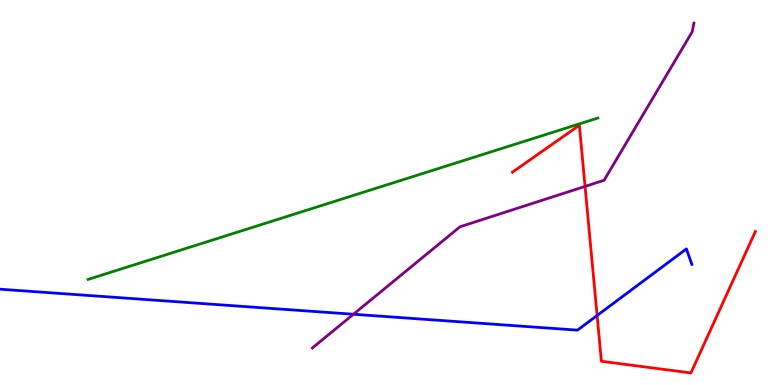[{'lines': ['blue', 'red'], 'intersections': [{'x': 7.7, 'y': 1.81}]}, {'lines': ['green', 'red'], 'intersections': []}, {'lines': ['purple', 'red'], 'intersections': [{'x': 7.55, 'y': 5.16}]}, {'lines': ['blue', 'green'], 'intersections': []}, {'lines': ['blue', 'purple'], 'intersections': [{'x': 4.56, 'y': 1.84}]}, {'lines': ['green', 'purple'], 'intersections': []}]